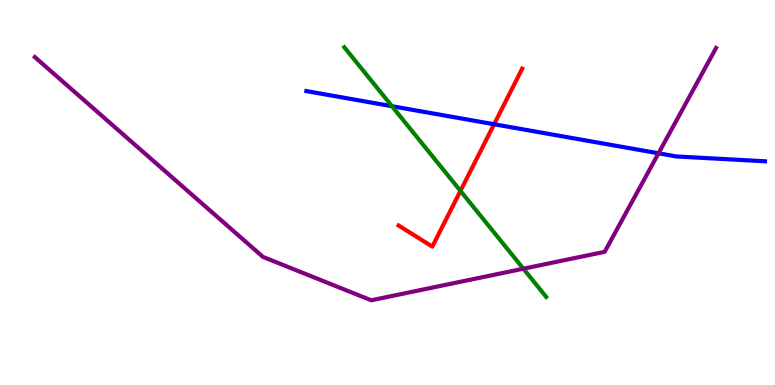[{'lines': ['blue', 'red'], 'intersections': [{'x': 6.38, 'y': 6.77}]}, {'lines': ['green', 'red'], 'intersections': [{'x': 5.94, 'y': 5.04}]}, {'lines': ['purple', 'red'], 'intersections': []}, {'lines': ['blue', 'green'], 'intersections': [{'x': 5.06, 'y': 7.24}]}, {'lines': ['blue', 'purple'], 'intersections': [{'x': 8.5, 'y': 6.02}]}, {'lines': ['green', 'purple'], 'intersections': [{'x': 6.75, 'y': 3.02}]}]